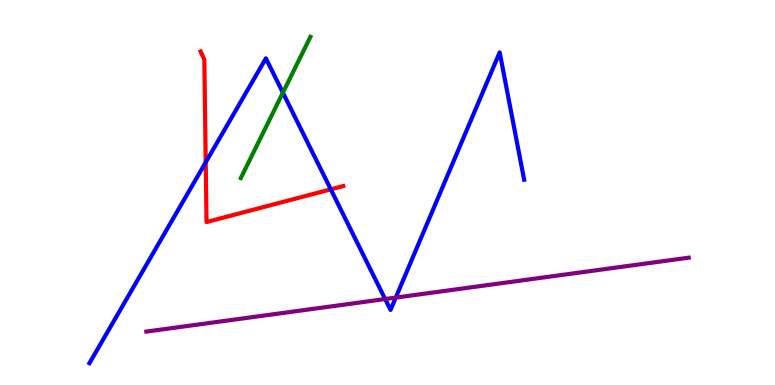[{'lines': ['blue', 'red'], 'intersections': [{'x': 2.65, 'y': 5.78}, {'x': 4.27, 'y': 5.08}]}, {'lines': ['green', 'red'], 'intersections': []}, {'lines': ['purple', 'red'], 'intersections': []}, {'lines': ['blue', 'green'], 'intersections': [{'x': 3.65, 'y': 7.59}]}, {'lines': ['blue', 'purple'], 'intersections': [{'x': 4.97, 'y': 2.23}, {'x': 5.11, 'y': 2.27}]}, {'lines': ['green', 'purple'], 'intersections': []}]